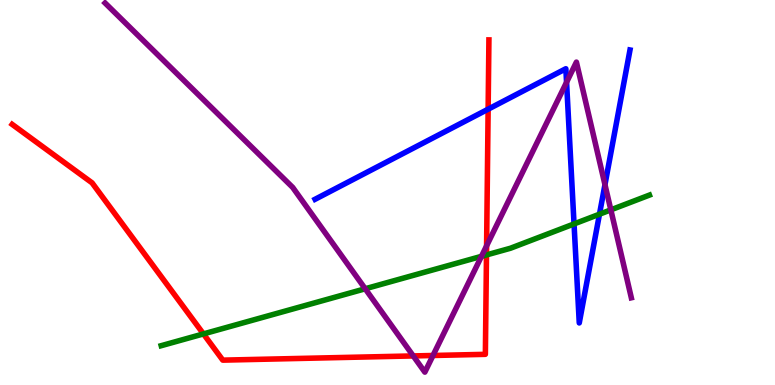[{'lines': ['blue', 'red'], 'intersections': [{'x': 6.3, 'y': 7.16}]}, {'lines': ['green', 'red'], 'intersections': [{'x': 2.63, 'y': 1.33}, {'x': 6.28, 'y': 3.38}]}, {'lines': ['purple', 'red'], 'intersections': [{'x': 5.33, 'y': 0.755}, {'x': 5.59, 'y': 0.766}, {'x': 6.28, 'y': 3.61}]}, {'lines': ['blue', 'green'], 'intersections': [{'x': 7.41, 'y': 4.18}, {'x': 7.74, 'y': 4.44}]}, {'lines': ['blue', 'purple'], 'intersections': [{'x': 7.31, 'y': 7.86}, {'x': 7.81, 'y': 5.2}]}, {'lines': ['green', 'purple'], 'intersections': [{'x': 4.71, 'y': 2.5}, {'x': 6.21, 'y': 3.34}, {'x': 7.88, 'y': 4.55}]}]